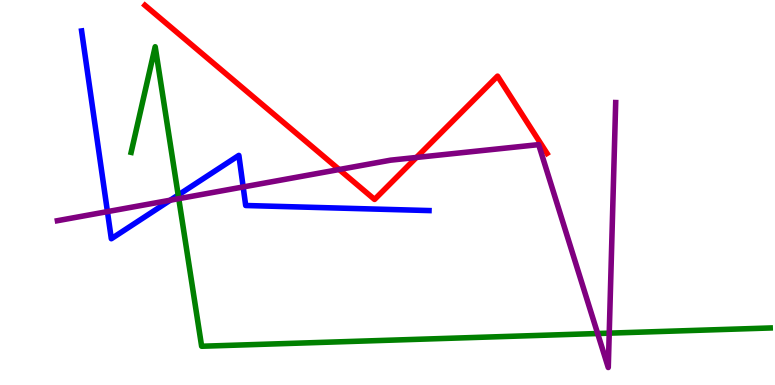[{'lines': ['blue', 'red'], 'intersections': []}, {'lines': ['green', 'red'], 'intersections': []}, {'lines': ['purple', 'red'], 'intersections': [{'x': 4.38, 'y': 5.6}, {'x': 5.37, 'y': 5.91}]}, {'lines': ['blue', 'green'], 'intersections': [{'x': 2.3, 'y': 4.93}]}, {'lines': ['blue', 'purple'], 'intersections': [{'x': 1.39, 'y': 4.5}, {'x': 2.2, 'y': 4.8}, {'x': 3.14, 'y': 5.14}]}, {'lines': ['green', 'purple'], 'intersections': [{'x': 2.31, 'y': 4.84}, {'x': 7.71, 'y': 1.34}, {'x': 7.86, 'y': 1.35}]}]